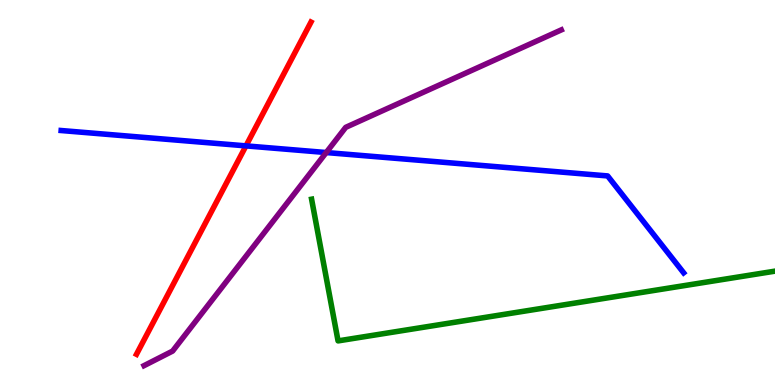[{'lines': ['blue', 'red'], 'intersections': [{'x': 3.17, 'y': 6.21}]}, {'lines': ['green', 'red'], 'intersections': []}, {'lines': ['purple', 'red'], 'intersections': []}, {'lines': ['blue', 'green'], 'intersections': []}, {'lines': ['blue', 'purple'], 'intersections': [{'x': 4.21, 'y': 6.04}]}, {'lines': ['green', 'purple'], 'intersections': []}]